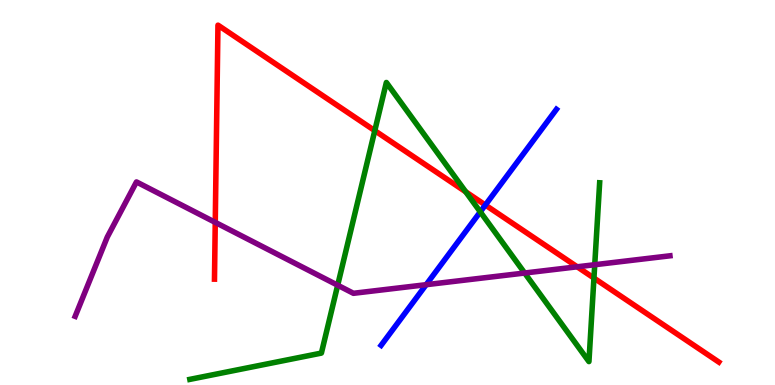[{'lines': ['blue', 'red'], 'intersections': [{'x': 6.26, 'y': 4.67}]}, {'lines': ['green', 'red'], 'intersections': [{'x': 4.84, 'y': 6.61}, {'x': 6.01, 'y': 5.02}, {'x': 7.66, 'y': 2.78}]}, {'lines': ['purple', 'red'], 'intersections': [{'x': 2.78, 'y': 4.22}, {'x': 7.45, 'y': 3.07}]}, {'lines': ['blue', 'green'], 'intersections': [{'x': 6.2, 'y': 4.5}]}, {'lines': ['blue', 'purple'], 'intersections': [{'x': 5.5, 'y': 2.61}]}, {'lines': ['green', 'purple'], 'intersections': [{'x': 4.36, 'y': 2.59}, {'x': 6.77, 'y': 2.91}, {'x': 7.67, 'y': 3.12}]}]